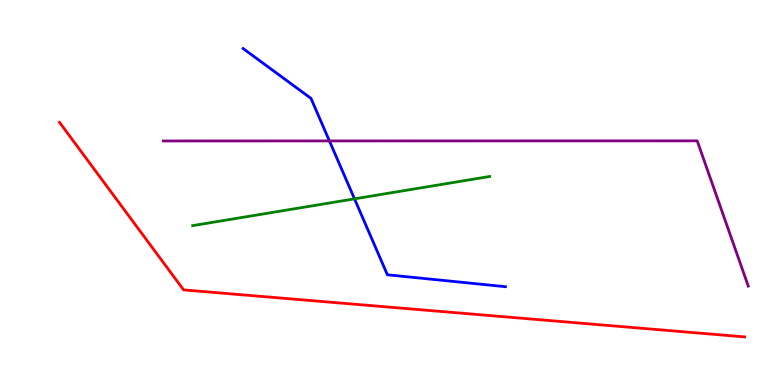[{'lines': ['blue', 'red'], 'intersections': []}, {'lines': ['green', 'red'], 'intersections': []}, {'lines': ['purple', 'red'], 'intersections': []}, {'lines': ['blue', 'green'], 'intersections': [{'x': 4.57, 'y': 4.84}]}, {'lines': ['blue', 'purple'], 'intersections': [{'x': 4.25, 'y': 6.34}]}, {'lines': ['green', 'purple'], 'intersections': []}]